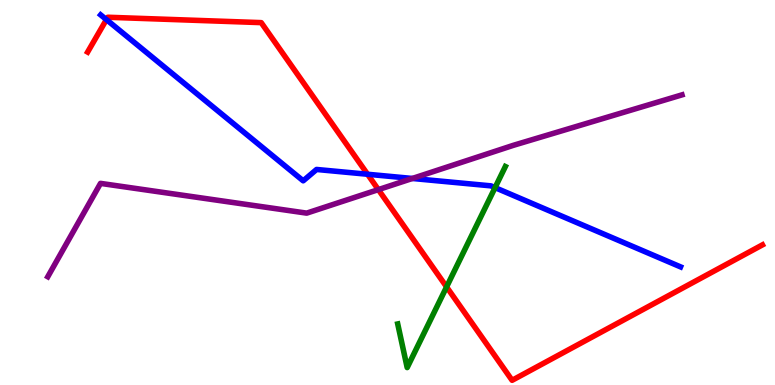[{'lines': ['blue', 'red'], 'intersections': [{'x': 1.37, 'y': 9.49}, {'x': 4.74, 'y': 5.47}]}, {'lines': ['green', 'red'], 'intersections': [{'x': 5.76, 'y': 2.55}]}, {'lines': ['purple', 'red'], 'intersections': [{'x': 4.88, 'y': 5.07}]}, {'lines': ['blue', 'green'], 'intersections': [{'x': 6.39, 'y': 5.13}]}, {'lines': ['blue', 'purple'], 'intersections': [{'x': 5.32, 'y': 5.36}]}, {'lines': ['green', 'purple'], 'intersections': []}]